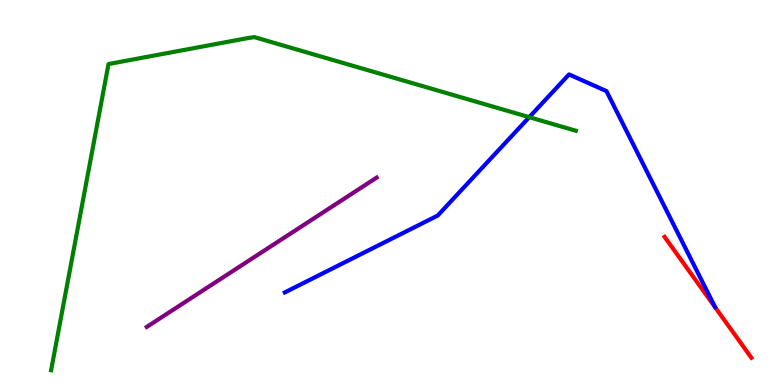[{'lines': ['blue', 'red'], 'intersections': []}, {'lines': ['green', 'red'], 'intersections': []}, {'lines': ['purple', 'red'], 'intersections': []}, {'lines': ['blue', 'green'], 'intersections': [{'x': 6.83, 'y': 6.96}]}, {'lines': ['blue', 'purple'], 'intersections': []}, {'lines': ['green', 'purple'], 'intersections': []}]